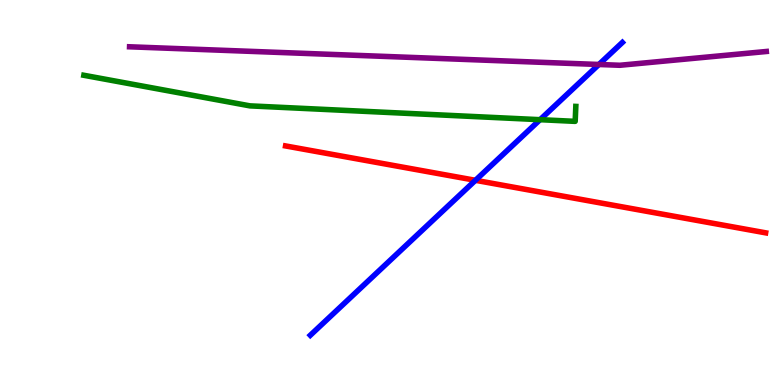[{'lines': ['blue', 'red'], 'intersections': [{'x': 6.13, 'y': 5.32}]}, {'lines': ['green', 'red'], 'intersections': []}, {'lines': ['purple', 'red'], 'intersections': []}, {'lines': ['blue', 'green'], 'intersections': [{'x': 6.97, 'y': 6.89}]}, {'lines': ['blue', 'purple'], 'intersections': [{'x': 7.73, 'y': 8.33}]}, {'lines': ['green', 'purple'], 'intersections': []}]